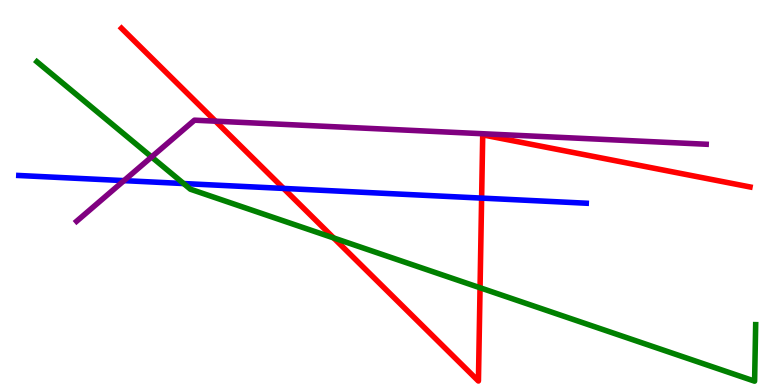[{'lines': ['blue', 'red'], 'intersections': [{'x': 3.66, 'y': 5.11}, {'x': 6.21, 'y': 4.85}]}, {'lines': ['green', 'red'], 'intersections': [{'x': 4.31, 'y': 3.82}, {'x': 6.19, 'y': 2.53}]}, {'lines': ['purple', 'red'], 'intersections': [{'x': 2.78, 'y': 6.85}]}, {'lines': ['blue', 'green'], 'intersections': [{'x': 2.37, 'y': 5.23}]}, {'lines': ['blue', 'purple'], 'intersections': [{'x': 1.6, 'y': 5.31}]}, {'lines': ['green', 'purple'], 'intersections': [{'x': 1.96, 'y': 5.92}]}]